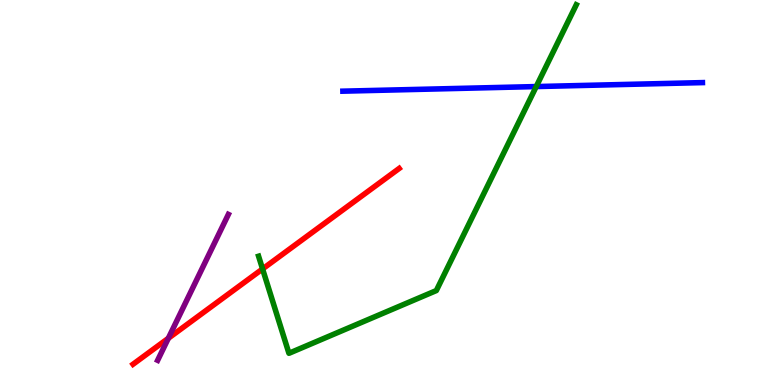[{'lines': ['blue', 'red'], 'intersections': []}, {'lines': ['green', 'red'], 'intersections': [{'x': 3.39, 'y': 3.01}]}, {'lines': ['purple', 'red'], 'intersections': [{'x': 2.17, 'y': 1.21}]}, {'lines': ['blue', 'green'], 'intersections': [{'x': 6.92, 'y': 7.75}]}, {'lines': ['blue', 'purple'], 'intersections': []}, {'lines': ['green', 'purple'], 'intersections': []}]